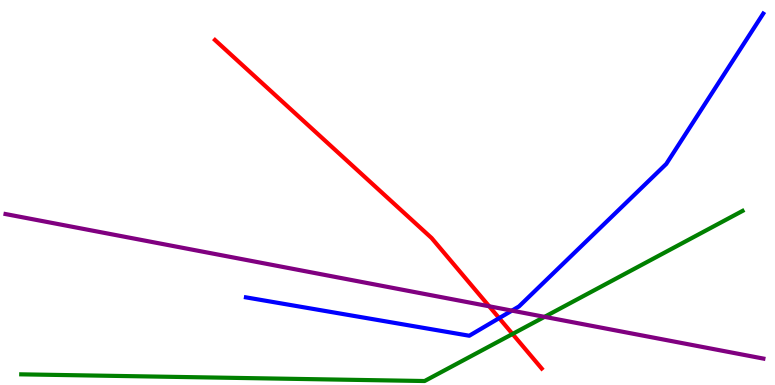[{'lines': ['blue', 'red'], 'intersections': [{'x': 6.44, 'y': 1.74}]}, {'lines': ['green', 'red'], 'intersections': [{'x': 6.61, 'y': 1.33}]}, {'lines': ['purple', 'red'], 'intersections': [{'x': 6.31, 'y': 2.04}]}, {'lines': ['blue', 'green'], 'intersections': []}, {'lines': ['blue', 'purple'], 'intersections': [{'x': 6.61, 'y': 1.93}]}, {'lines': ['green', 'purple'], 'intersections': [{'x': 7.03, 'y': 1.77}]}]